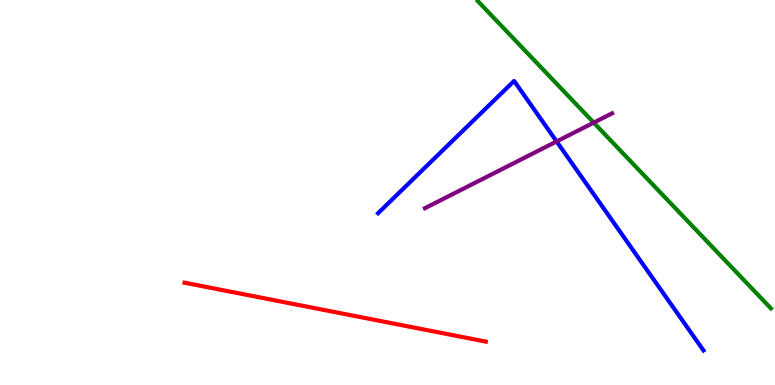[{'lines': ['blue', 'red'], 'intersections': []}, {'lines': ['green', 'red'], 'intersections': []}, {'lines': ['purple', 'red'], 'intersections': []}, {'lines': ['blue', 'green'], 'intersections': []}, {'lines': ['blue', 'purple'], 'intersections': [{'x': 7.18, 'y': 6.33}]}, {'lines': ['green', 'purple'], 'intersections': [{'x': 7.66, 'y': 6.81}]}]